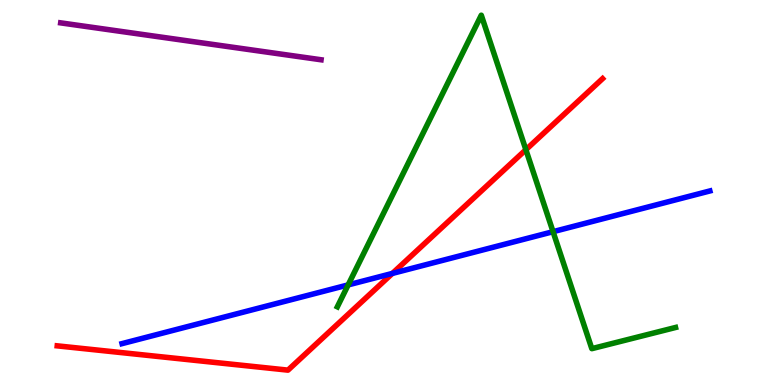[{'lines': ['blue', 'red'], 'intersections': [{'x': 5.06, 'y': 2.9}]}, {'lines': ['green', 'red'], 'intersections': [{'x': 6.79, 'y': 6.11}]}, {'lines': ['purple', 'red'], 'intersections': []}, {'lines': ['blue', 'green'], 'intersections': [{'x': 4.49, 'y': 2.6}, {'x': 7.14, 'y': 3.98}]}, {'lines': ['blue', 'purple'], 'intersections': []}, {'lines': ['green', 'purple'], 'intersections': []}]